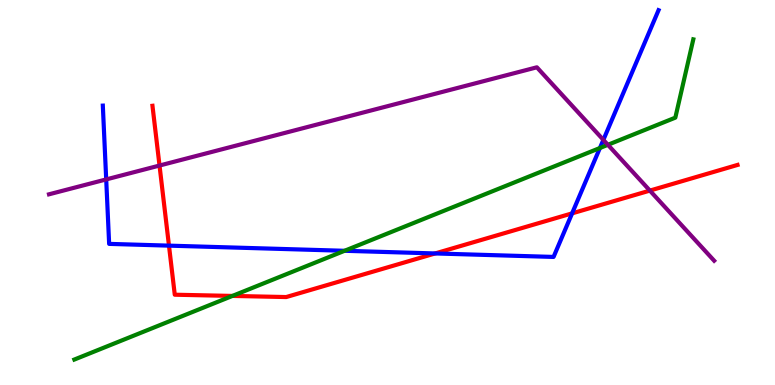[{'lines': ['blue', 'red'], 'intersections': [{'x': 2.18, 'y': 3.62}, {'x': 5.61, 'y': 3.42}, {'x': 7.38, 'y': 4.46}]}, {'lines': ['green', 'red'], 'intersections': [{'x': 3.0, 'y': 2.31}]}, {'lines': ['purple', 'red'], 'intersections': [{'x': 2.06, 'y': 5.7}, {'x': 8.39, 'y': 5.05}]}, {'lines': ['blue', 'green'], 'intersections': [{'x': 4.45, 'y': 3.49}, {'x': 7.74, 'y': 6.16}]}, {'lines': ['blue', 'purple'], 'intersections': [{'x': 1.37, 'y': 5.34}, {'x': 7.79, 'y': 6.37}]}, {'lines': ['green', 'purple'], 'intersections': [{'x': 7.84, 'y': 6.24}]}]